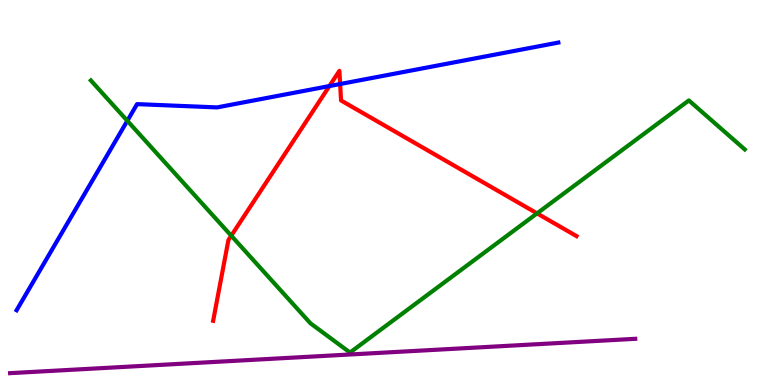[{'lines': ['blue', 'red'], 'intersections': [{'x': 4.25, 'y': 7.76}, {'x': 4.39, 'y': 7.82}]}, {'lines': ['green', 'red'], 'intersections': [{'x': 2.98, 'y': 3.88}, {'x': 6.93, 'y': 4.46}]}, {'lines': ['purple', 'red'], 'intersections': []}, {'lines': ['blue', 'green'], 'intersections': [{'x': 1.64, 'y': 6.86}]}, {'lines': ['blue', 'purple'], 'intersections': []}, {'lines': ['green', 'purple'], 'intersections': []}]